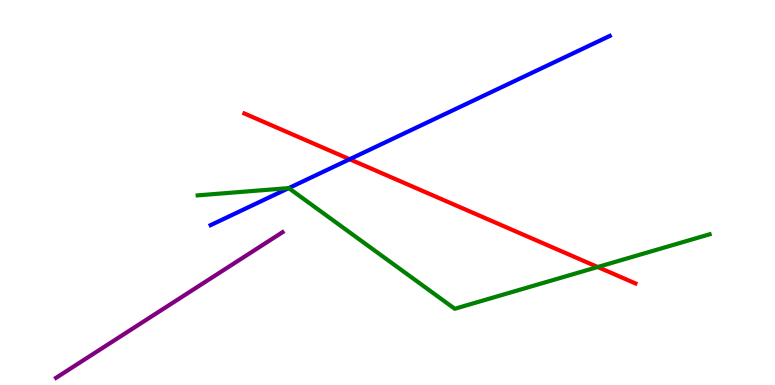[{'lines': ['blue', 'red'], 'intersections': [{'x': 4.51, 'y': 5.86}]}, {'lines': ['green', 'red'], 'intersections': [{'x': 7.71, 'y': 3.06}]}, {'lines': ['purple', 'red'], 'intersections': []}, {'lines': ['blue', 'green'], 'intersections': [{'x': 3.73, 'y': 5.11}]}, {'lines': ['blue', 'purple'], 'intersections': []}, {'lines': ['green', 'purple'], 'intersections': []}]